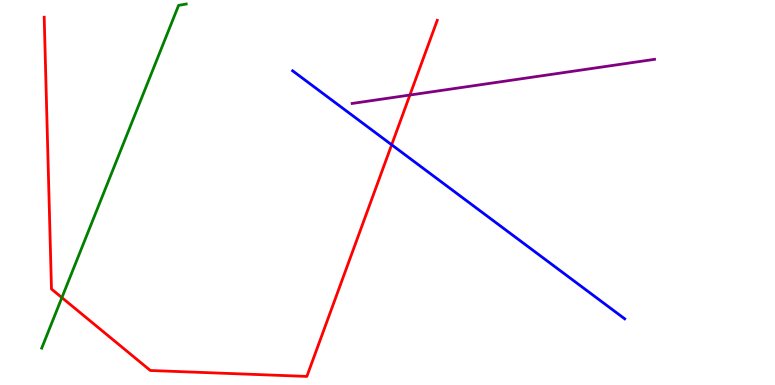[{'lines': ['blue', 'red'], 'intersections': [{'x': 5.05, 'y': 6.24}]}, {'lines': ['green', 'red'], 'intersections': [{'x': 0.799, 'y': 2.27}]}, {'lines': ['purple', 'red'], 'intersections': [{'x': 5.29, 'y': 7.53}]}, {'lines': ['blue', 'green'], 'intersections': []}, {'lines': ['blue', 'purple'], 'intersections': []}, {'lines': ['green', 'purple'], 'intersections': []}]